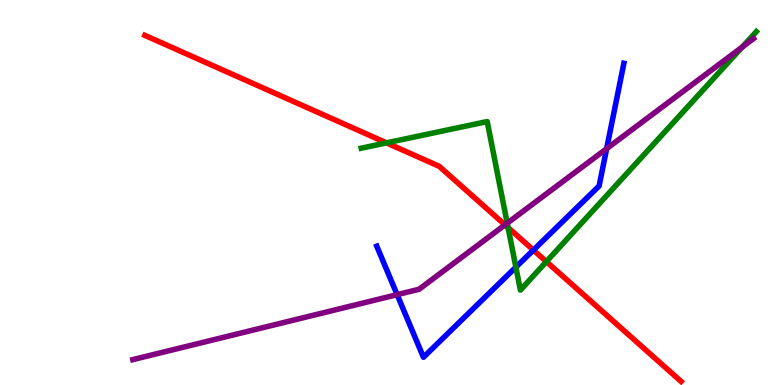[{'lines': ['blue', 'red'], 'intersections': [{'x': 6.88, 'y': 3.5}]}, {'lines': ['green', 'red'], 'intersections': [{'x': 4.99, 'y': 6.29}, {'x': 6.56, 'y': 4.09}, {'x': 7.05, 'y': 3.2}]}, {'lines': ['purple', 'red'], 'intersections': [{'x': 6.52, 'y': 4.16}]}, {'lines': ['blue', 'green'], 'intersections': [{'x': 6.66, 'y': 3.06}]}, {'lines': ['blue', 'purple'], 'intersections': [{'x': 5.12, 'y': 2.35}, {'x': 7.83, 'y': 6.14}]}, {'lines': ['green', 'purple'], 'intersections': [{'x': 6.54, 'y': 4.2}, {'x': 9.58, 'y': 8.78}]}]